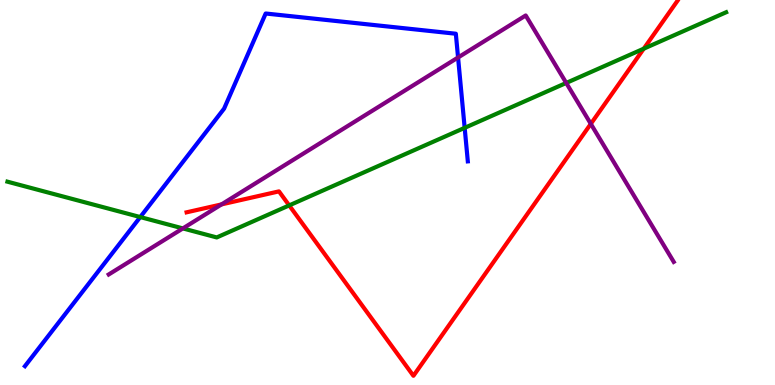[{'lines': ['blue', 'red'], 'intersections': []}, {'lines': ['green', 'red'], 'intersections': [{'x': 3.73, 'y': 4.66}, {'x': 8.31, 'y': 8.74}]}, {'lines': ['purple', 'red'], 'intersections': [{'x': 2.86, 'y': 4.69}, {'x': 7.62, 'y': 6.78}]}, {'lines': ['blue', 'green'], 'intersections': [{'x': 1.81, 'y': 4.36}, {'x': 6.0, 'y': 6.68}]}, {'lines': ['blue', 'purple'], 'intersections': [{'x': 5.91, 'y': 8.51}]}, {'lines': ['green', 'purple'], 'intersections': [{'x': 2.36, 'y': 4.07}, {'x': 7.31, 'y': 7.85}]}]